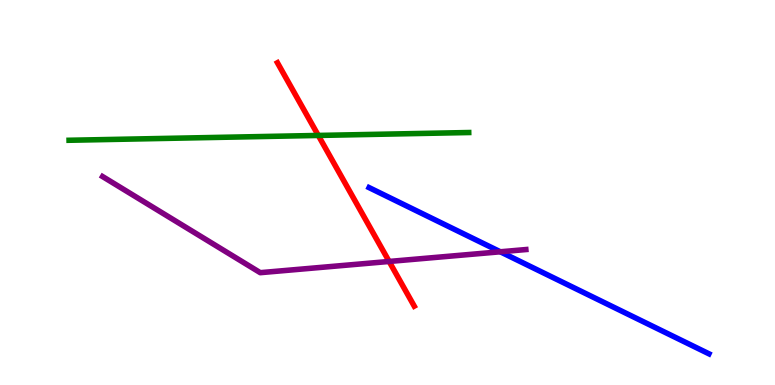[{'lines': ['blue', 'red'], 'intersections': []}, {'lines': ['green', 'red'], 'intersections': [{'x': 4.11, 'y': 6.48}]}, {'lines': ['purple', 'red'], 'intersections': [{'x': 5.02, 'y': 3.21}]}, {'lines': ['blue', 'green'], 'intersections': []}, {'lines': ['blue', 'purple'], 'intersections': [{'x': 6.46, 'y': 3.46}]}, {'lines': ['green', 'purple'], 'intersections': []}]